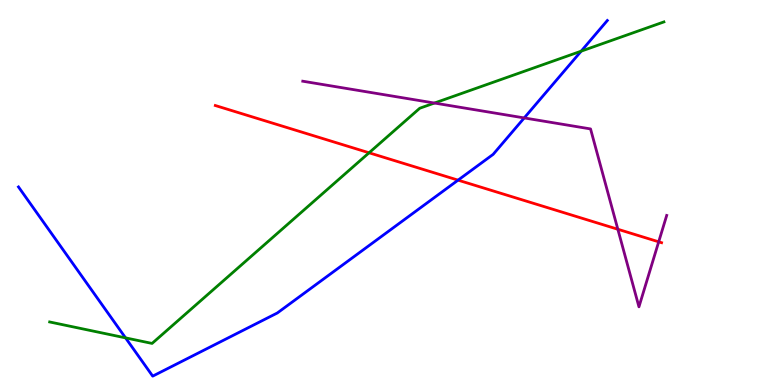[{'lines': ['blue', 'red'], 'intersections': [{'x': 5.91, 'y': 5.32}]}, {'lines': ['green', 'red'], 'intersections': [{'x': 4.76, 'y': 6.03}]}, {'lines': ['purple', 'red'], 'intersections': [{'x': 7.97, 'y': 4.05}, {'x': 8.5, 'y': 3.72}]}, {'lines': ['blue', 'green'], 'intersections': [{'x': 1.62, 'y': 1.22}, {'x': 7.5, 'y': 8.67}]}, {'lines': ['blue', 'purple'], 'intersections': [{'x': 6.76, 'y': 6.94}]}, {'lines': ['green', 'purple'], 'intersections': [{'x': 5.61, 'y': 7.32}]}]